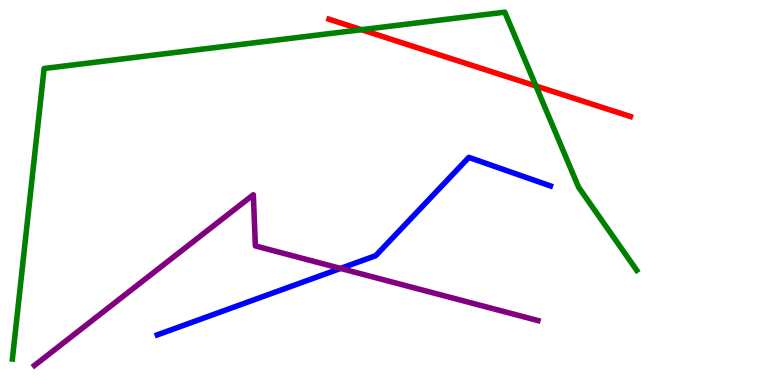[{'lines': ['blue', 'red'], 'intersections': []}, {'lines': ['green', 'red'], 'intersections': [{'x': 4.66, 'y': 9.23}, {'x': 6.92, 'y': 7.77}]}, {'lines': ['purple', 'red'], 'intersections': []}, {'lines': ['blue', 'green'], 'intersections': []}, {'lines': ['blue', 'purple'], 'intersections': [{'x': 4.39, 'y': 3.03}]}, {'lines': ['green', 'purple'], 'intersections': []}]